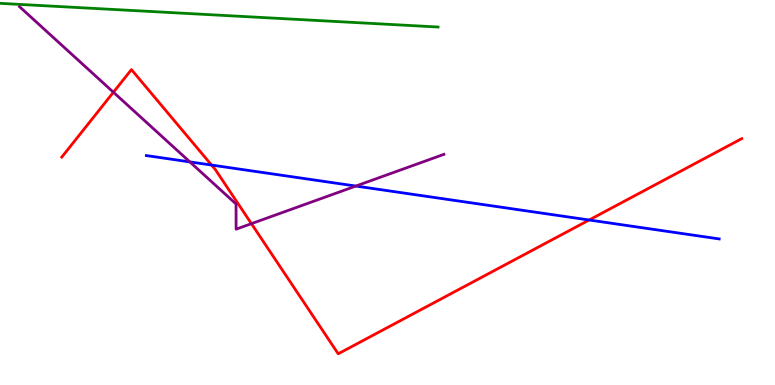[{'lines': ['blue', 'red'], 'intersections': [{'x': 2.73, 'y': 5.71}, {'x': 7.6, 'y': 4.29}]}, {'lines': ['green', 'red'], 'intersections': []}, {'lines': ['purple', 'red'], 'intersections': [{'x': 1.46, 'y': 7.6}, {'x': 3.24, 'y': 4.19}]}, {'lines': ['blue', 'green'], 'intersections': []}, {'lines': ['blue', 'purple'], 'intersections': [{'x': 2.45, 'y': 5.79}, {'x': 4.59, 'y': 5.17}]}, {'lines': ['green', 'purple'], 'intersections': []}]